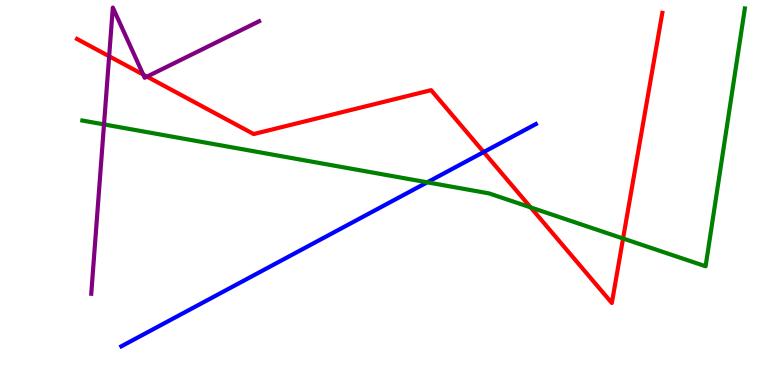[{'lines': ['blue', 'red'], 'intersections': [{'x': 6.24, 'y': 6.05}]}, {'lines': ['green', 'red'], 'intersections': [{'x': 6.85, 'y': 4.61}, {'x': 8.04, 'y': 3.81}]}, {'lines': ['purple', 'red'], 'intersections': [{'x': 1.41, 'y': 8.54}, {'x': 1.85, 'y': 8.06}, {'x': 1.9, 'y': 8.01}]}, {'lines': ['blue', 'green'], 'intersections': [{'x': 5.51, 'y': 5.26}]}, {'lines': ['blue', 'purple'], 'intersections': []}, {'lines': ['green', 'purple'], 'intersections': [{'x': 1.34, 'y': 6.77}]}]